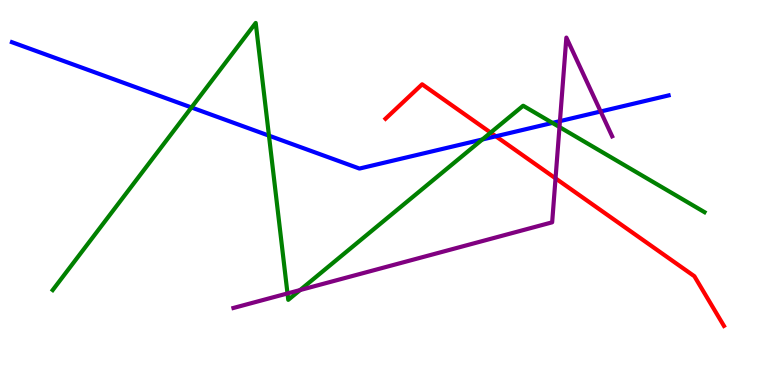[{'lines': ['blue', 'red'], 'intersections': [{'x': 6.4, 'y': 6.46}]}, {'lines': ['green', 'red'], 'intersections': [{'x': 6.33, 'y': 6.56}]}, {'lines': ['purple', 'red'], 'intersections': [{'x': 7.17, 'y': 5.37}]}, {'lines': ['blue', 'green'], 'intersections': [{'x': 2.47, 'y': 7.21}, {'x': 3.47, 'y': 6.48}, {'x': 6.22, 'y': 6.38}, {'x': 7.13, 'y': 6.81}]}, {'lines': ['blue', 'purple'], 'intersections': [{'x': 7.23, 'y': 6.85}, {'x': 7.75, 'y': 7.1}]}, {'lines': ['green', 'purple'], 'intersections': [{'x': 3.71, 'y': 2.38}, {'x': 3.87, 'y': 2.47}, {'x': 7.22, 'y': 6.7}]}]